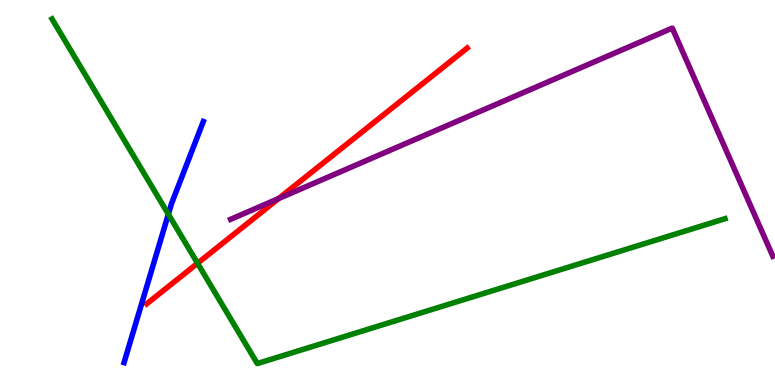[{'lines': ['blue', 'red'], 'intersections': []}, {'lines': ['green', 'red'], 'intersections': [{'x': 2.55, 'y': 3.16}]}, {'lines': ['purple', 'red'], 'intersections': [{'x': 3.6, 'y': 4.84}]}, {'lines': ['blue', 'green'], 'intersections': [{'x': 2.17, 'y': 4.44}]}, {'lines': ['blue', 'purple'], 'intersections': []}, {'lines': ['green', 'purple'], 'intersections': []}]